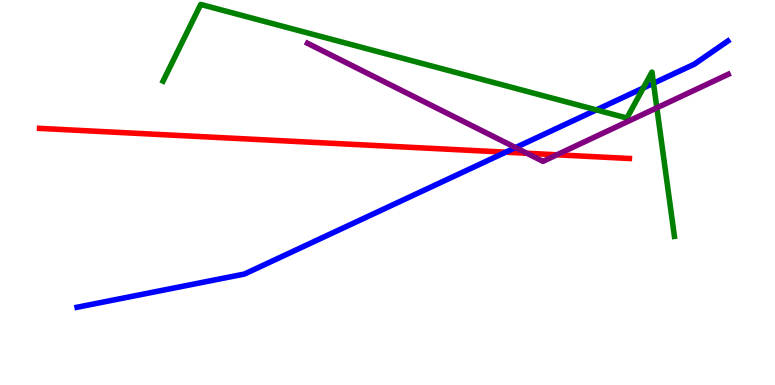[{'lines': ['blue', 'red'], 'intersections': [{'x': 6.53, 'y': 6.05}]}, {'lines': ['green', 'red'], 'intersections': []}, {'lines': ['purple', 'red'], 'intersections': [{'x': 6.8, 'y': 6.02}, {'x': 7.19, 'y': 5.98}]}, {'lines': ['blue', 'green'], 'intersections': [{'x': 7.69, 'y': 7.15}, {'x': 8.3, 'y': 7.71}, {'x': 8.43, 'y': 7.84}]}, {'lines': ['blue', 'purple'], 'intersections': [{'x': 6.65, 'y': 6.17}]}, {'lines': ['green', 'purple'], 'intersections': [{'x': 8.48, 'y': 7.2}]}]